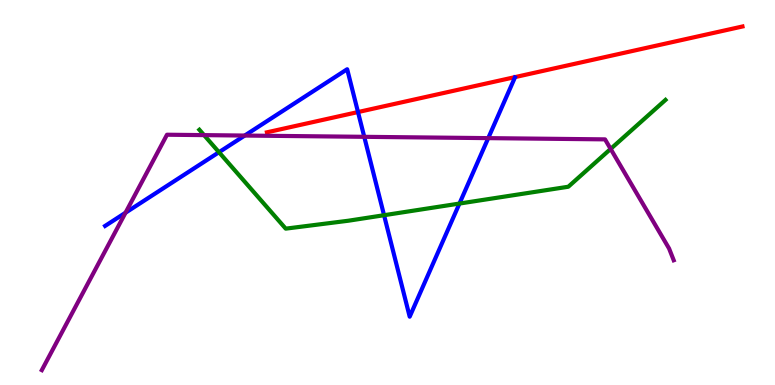[{'lines': ['blue', 'red'], 'intersections': [{'x': 4.62, 'y': 7.09}]}, {'lines': ['green', 'red'], 'intersections': []}, {'lines': ['purple', 'red'], 'intersections': []}, {'lines': ['blue', 'green'], 'intersections': [{'x': 2.83, 'y': 6.05}, {'x': 4.96, 'y': 4.41}, {'x': 5.93, 'y': 4.71}]}, {'lines': ['blue', 'purple'], 'intersections': [{'x': 1.62, 'y': 4.47}, {'x': 3.16, 'y': 6.48}, {'x': 4.7, 'y': 6.45}, {'x': 6.3, 'y': 6.41}]}, {'lines': ['green', 'purple'], 'intersections': [{'x': 2.63, 'y': 6.49}, {'x': 7.88, 'y': 6.13}]}]